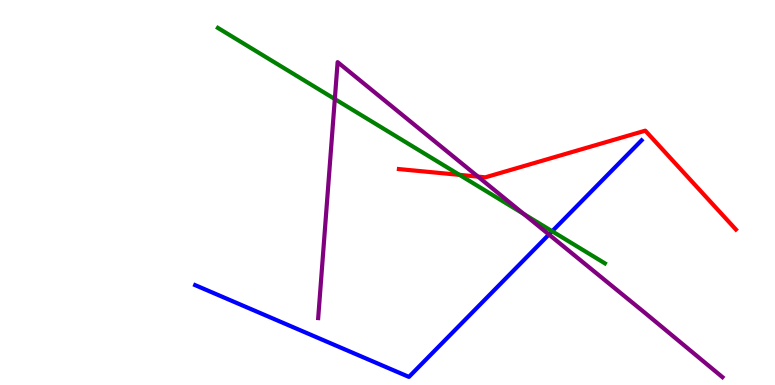[{'lines': ['blue', 'red'], 'intersections': []}, {'lines': ['green', 'red'], 'intersections': [{'x': 5.93, 'y': 5.46}]}, {'lines': ['purple', 'red'], 'intersections': [{'x': 6.17, 'y': 5.41}]}, {'lines': ['blue', 'green'], 'intersections': [{'x': 7.12, 'y': 3.99}]}, {'lines': ['blue', 'purple'], 'intersections': [{'x': 7.08, 'y': 3.91}]}, {'lines': ['green', 'purple'], 'intersections': [{'x': 4.32, 'y': 7.43}, {'x': 6.76, 'y': 4.44}]}]